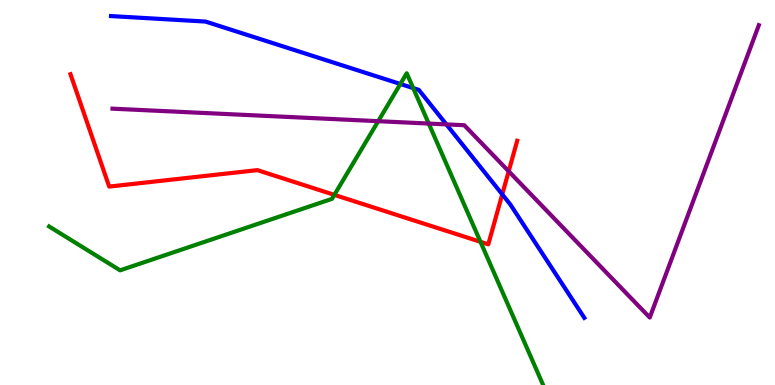[{'lines': ['blue', 'red'], 'intersections': [{'x': 6.48, 'y': 4.95}]}, {'lines': ['green', 'red'], 'intersections': [{'x': 4.31, 'y': 4.94}, {'x': 6.2, 'y': 3.72}]}, {'lines': ['purple', 'red'], 'intersections': [{'x': 6.56, 'y': 5.55}]}, {'lines': ['blue', 'green'], 'intersections': [{'x': 5.17, 'y': 7.82}, {'x': 5.33, 'y': 7.71}]}, {'lines': ['blue', 'purple'], 'intersections': [{'x': 5.76, 'y': 6.77}]}, {'lines': ['green', 'purple'], 'intersections': [{'x': 4.88, 'y': 6.85}, {'x': 5.53, 'y': 6.79}]}]